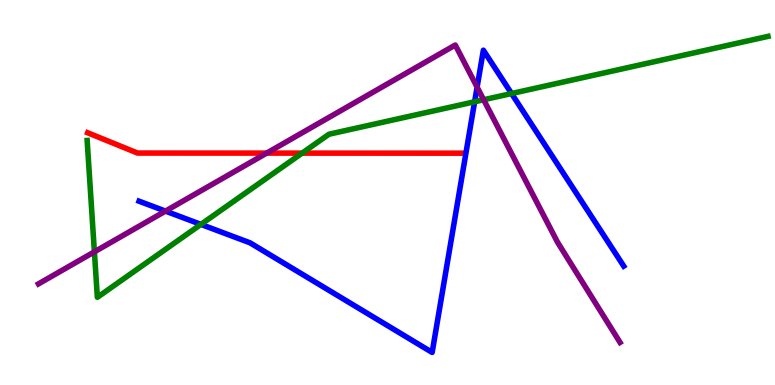[{'lines': ['blue', 'red'], 'intersections': []}, {'lines': ['green', 'red'], 'intersections': [{'x': 3.9, 'y': 6.02}]}, {'lines': ['purple', 'red'], 'intersections': [{'x': 3.44, 'y': 6.02}]}, {'lines': ['blue', 'green'], 'intersections': [{'x': 2.59, 'y': 4.17}, {'x': 6.12, 'y': 7.36}, {'x': 6.6, 'y': 7.57}]}, {'lines': ['blue', 'purple'], 'intersections': [{'x': 2.14, 'y': 4.52}, {'x': 6.16, 'y': 7.74}]}, {'lines': ['green', 'purple'], 'intersections': [{'x': 1.22, 'y': 3.46}, {'x': 6.24, 'y': 7.41}]}]